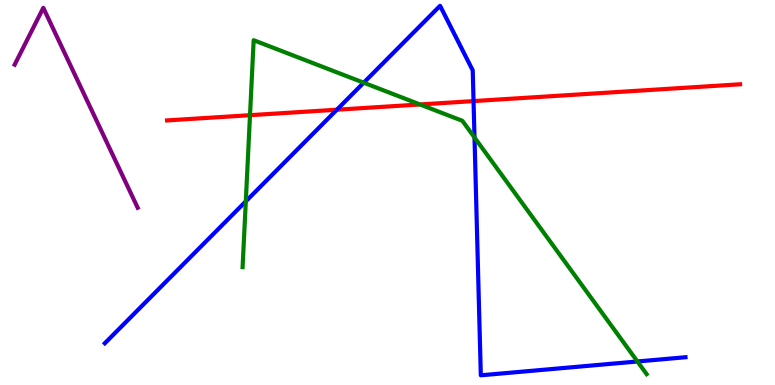[{'lines': ['blue', 'red'], 'intersections': [{'x': 4.35, 'y': 7.15}, {'x': 6.11, 'y': 7.37}]}, {'lines': ['green', 'red'], 'intersections': [{'x': 3.23, 'y': 7.01}, {'x': 5.42, 'y': 7.29}]}, {'lines': ['purple', 'red'], 'intersections': []}, {'lines': ['blue', 'green'], 'intersections': [{'x': 3.17, 'y': 4.77}, {'x': 4.69, 'y': 7.85}, {'x': 6.12, 'y': 6.43}, {'x': 8.22, 'y': 0.611}]}, {'lines': ['blue', 'purple'], 'intersections': []}, {'lines': ['green', 'purple'], 'intersections': []}]